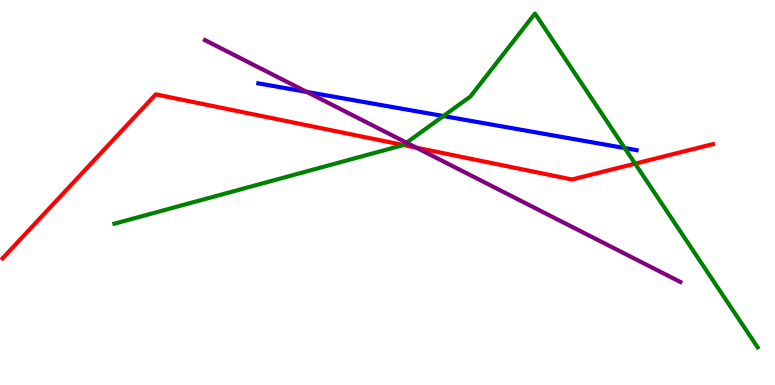[{'lines': ['blue', 'red'], 'intersections': []}, {'lines': ['green', 'red'], 'intersections': [{'x': 5.2, 'y': 6.23}, {'x': 8.19, 'y': 5.75}]}, {'lines': ['purple', 'red'], 'intersections': [{'x': 5.37, 'y': 6.16}]}, {'lines': ['blue', 'green'], 'intersections': [{'x': 5.72, 'y': 6.99}, {'x': 8.06, 'y': 6.15}]}, {'lines': ['blue', 'purple'], 'intersections': [{'x': 3.96, 'y': 7.61}]}, {'lines': ['green', 'purple'], 'intersections': [{'x': 5.25, 'y': 6.29}]}]